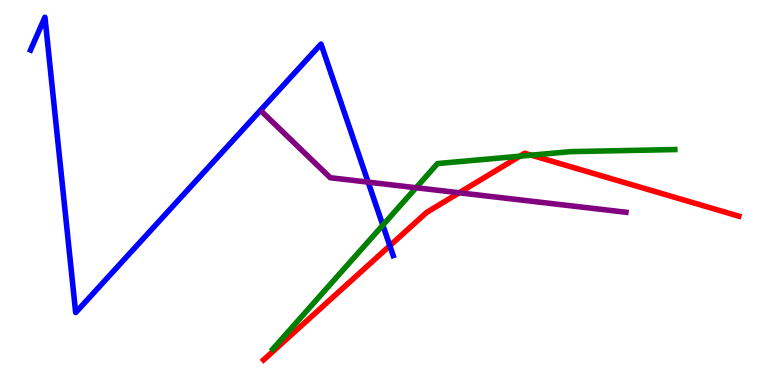[{'lines': ['blue', 'red'], 'intersections': [{'x': 5.03, 'y': 3.62}]}, {'lines': ['green', 'red'], 'intersections': [{'x': 6.71, 'y': 5.94}, {'x': 6.86, 'y': 5.97}]}, {'lines': ['purple', 'red'], 'intersections': [{'x': 5.93, 'y': 4.99}]}, {'lines': ['blue', 'green'], 'intersections': [{'x': 4.94, 'y': 4.15}]}, {'lines': ['blue', 'purple'], 'intersections': [{'x': 4.75, 'y': 5.27}]}, {'lines': ['green', 'purple'], 'intersections': [{'x': 5.37, 'y': 5.12}]}]